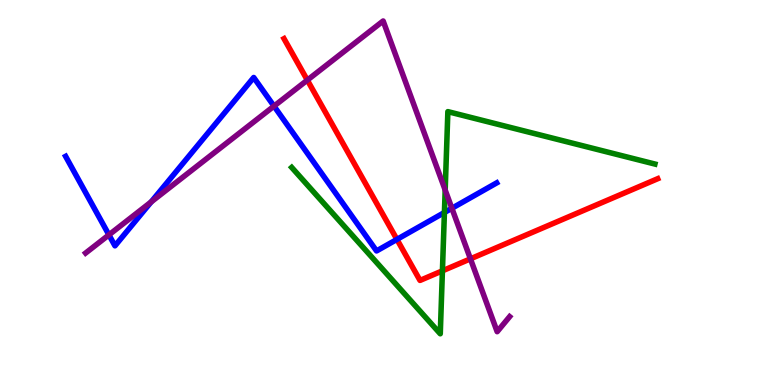[{'lines': ['blue', 'red'], 'intersections': [{'x': 5.12, 'y': 3.78}]}, {'lines': ['green', 'red'], 'intersections': [{'x': 5.71, 'y': 2.97}]}, {'lines': ['purple', 'red'], 'intersections': [{'x': 3.97, 'y': 7.92}, {'x': 6.07, 'y': 3.28}]}, {'lines': ['blue', 'green'], 'intersections': [{'x': 5.73, 'y': 4.48}]}, {'lines': ['blue', 'purple'], 'intersections': [{'x': 1.41, 'y': 3.9}, {'x': 1.95, 'y': 4.75}, {'x': 3.54, 'y': 7.24}, {'x': 5.83, 'y': 4.59}]}, {'lines': ['green', 'purple'], 'intersections': [{'x': 5.74, 'y': 5.06}]}]